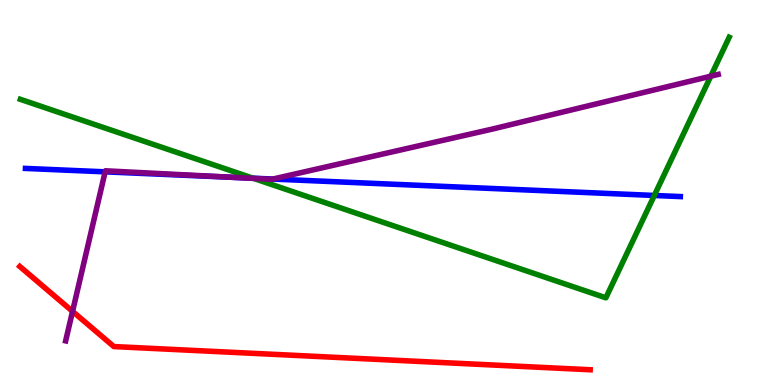[{'lines': ['blue', 'red'], 'intersections': []}, {'lines': ['green', 'red'], 'intersections': []}, {'lines': ['purple', 'red'], 'intersections': [{'x': 0.936, 'y': 1.91}]}, {'lines': ['blue', 'green'], 'intersections': [{'x': 3.27, 'y': 5.37}, {'x': 8.44, 'y': 4.92}]}, {'lines': ['blue', 'purple'], 'intersections': [{'x': 1.36, 'y': 5.54}, {'x': 3.01, 'y': 5.39}, {'x': 3.52, 'y': 5.35}]}, {'lines': ['green', 'purple'], 'intersections': [{'x': 3.27, 'y': 5.37}, {'x': 9.17, 'y': 8.02}]}]